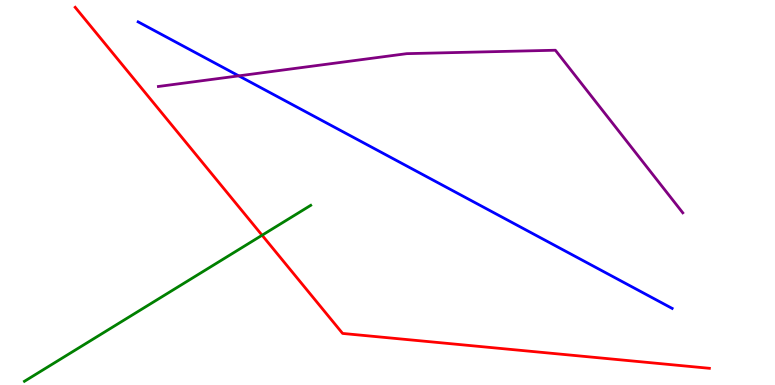[{'lines': ['blue', 'red'], 'intersections': []}, {'lines': ['green', 'red'], 'intersections': [{'x': 3.38, 'y': 3.89}]}, {'lines': ['purple', 'red'], 'intersections': []}, {'lines': ['blue', 'green'], 'intersections': []}, {'lines': ['blue', 'purple'], 'intersections': [{'x': 3.08, 'y': 8.03}]}, {'lines': ['green', 'purple'], 'intersections': []}]